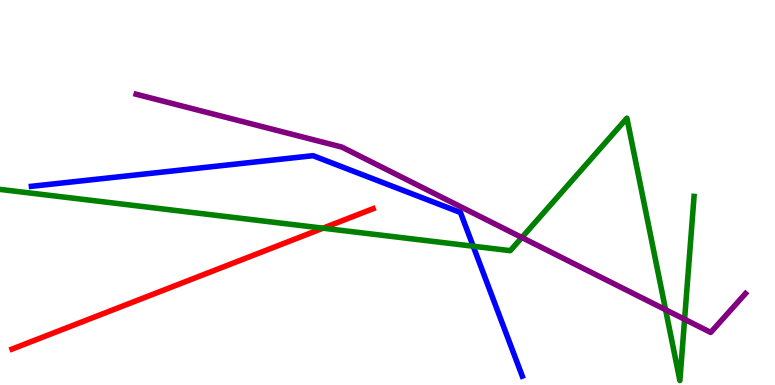[{'lines': ['blue', 'red'], 'intersections': []}, {'lines': ['green', 'red'], 'intersections': [{'x': 4.17, 'y': 4.07}]}, {'lines': ['purple', 'red'], 'intersections': []}, {'lines': ['blue', 'green'], 'intersections': [{'x': 6.11, 'y': 3.6}]}, {'lines': ['blue', 'purple'], 'intersections': []}, {'lines': ['green', 'purple'], 'intersections': [{'x': 6.73, 'y': 3.83}, {'x': 8.59, 'y': 1.95}, {'x': 8.83, 'y': 1.71}]}]